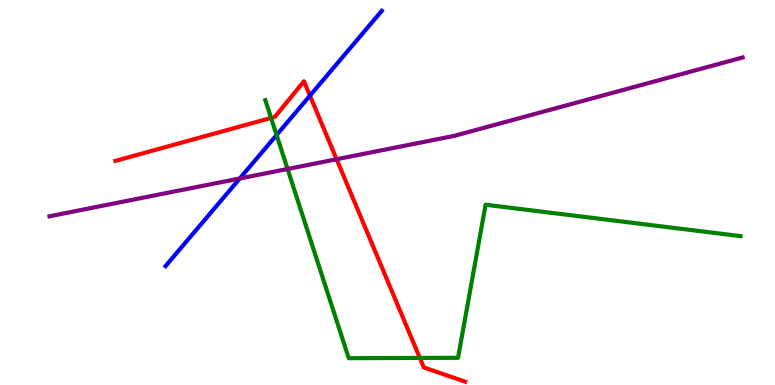[{'lines': ['blue', 'red'], 'intersections': [{'x': 4.0, 'y': 7.52}]}, {'lines': ['green', 'red'], 'intersections': [{'x': 3.5, 'y': 6.94}, {'x': 5.42, 'y': 0.703}]}, {'lines': ['purple', 'red'], 'intersections': [{'x': 4.34, 'y': 5.86}]}, {'lines': ['blue', 'green'], 'intersections': [{'x': 3.57, 'y': 6.49}]}, {'lines': ['blue', 'purple'], 'intersections': [{'x': 3.09, 'y': 5.36}]}, {'lines': ['green', 'purple'], 'intersections': [{'x': 3.71, 'y': 5.61}]}]